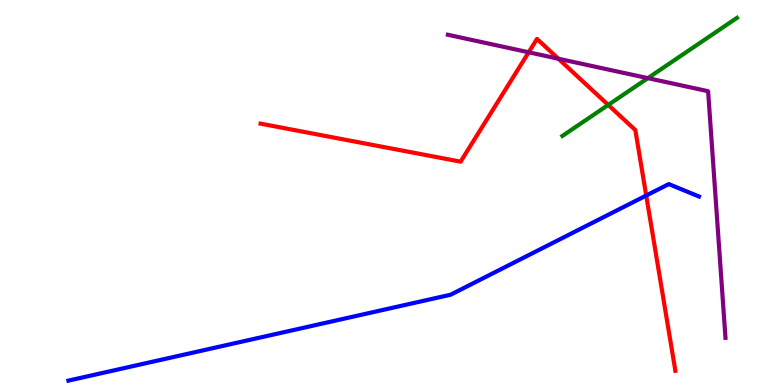[{'lines': ['blue', 'red'], 'intersections': [{'x': 8.34, 'y': 4.92}]}, {'lines': ['green', 'red'], 'intersections': [{'x': 7.85, 'y': 7.27}]}, {'lines': ['purple', 'red'], 'intersections': [{'x': 6.82, 'y': 8.64}, {'x': 7.2, 'y': 8.47}]}, {'lines': ['blue', 'green'], 'intersections': []}, {'lines': ['blue', 'purple'], 'intersections': []}, {'lines': ['green', 'purple'], 'intersections': [{'x': 8.36, 'y': 7.97}]}]